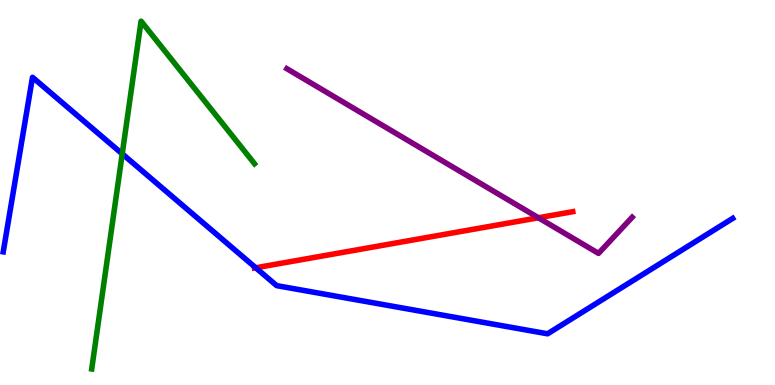[{'lines': ['blue', 'red'], 'intersections': [{'x': 3.3, 'y': 3.04}]}, {'lines': ['green', 'red'], 'intersections': []}, {'lines': ['purple', 'red'], 'intersections': [{'x': 6.95, 'y': 4.34}]}, {'lines': ['blue', 'green'], 'intersections': [{'x': 1.58, 'y': 6.0}]}, {'lines': ['blue', 'purple'], 'intersections': []}, {'lines': ['green', 'purple'], 'intersections': []}]